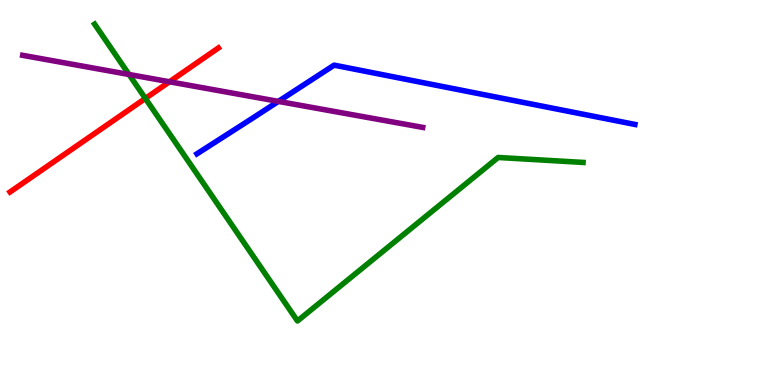[{'lines': ['blue', 'red'], 'intersections': []}, {'lines': ['green', 'red'], 'intersections': [{'x': 1.88, 'y': 7.44}]}, {'lines': ['purple', 'red'], 'intersections': [{'x': 2.19, 'y': 7.88}]}, {'lines': ['blue', 'green'], 'intersections': []}, {'lines': ['blue', 'purple'], 'intersections': [{'x': 3.59, 'y': 7.37}]}, {'lines': ['green', 'purple'], 'intersections': [{'x': 1.66, 'y': 8.07}]}]